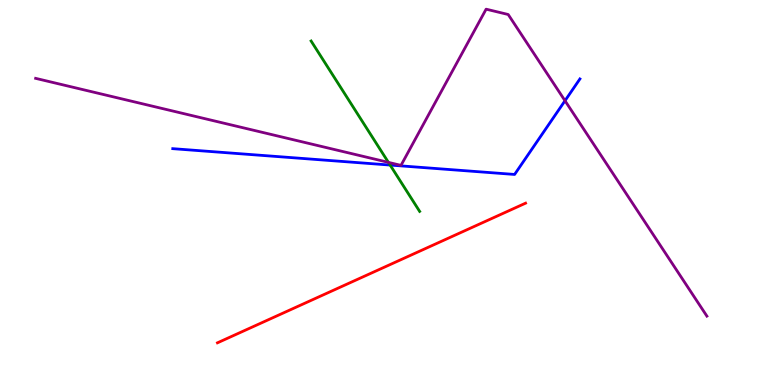[{'lines': ['blue', 'red'], 'intersections': []}, {'lines': ['green', 'red'], 'intersections': []}, {'lines': ['purple', 'red'], 'intersections': []}, {'lines': ['blue', 'green'], 'intersections': [{'x': 5.03, 'y': 5.71}]}, {'lines': ['blue', 'purple'], 'intersections': [{'x': 7.29, 'y': 7.38}]}, {'lines': ['green', 'purple'], 'intersections': [{'x': 5.01, 'y': 5.78}]}]